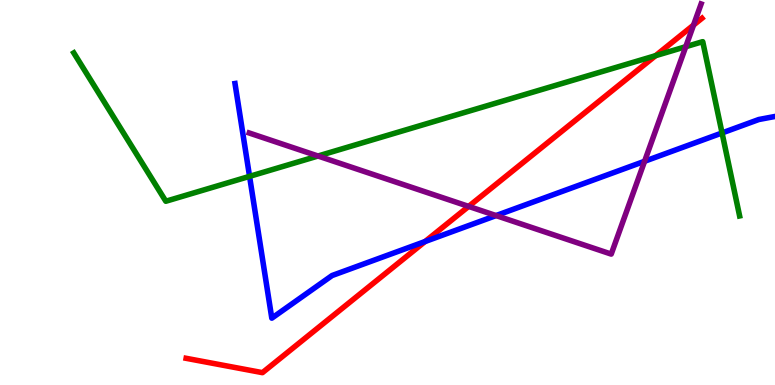[{'lines': ['blue', 'red'], 'intersections': [{'x': 5.48, 'y': 3.73}]}, {'lines': ['green', 'red'], 'intersections': [{'x': 8.46, 'y': 8.55}]}, {'lines': ['purple', 'red'], 'intersections': [{'x': 6.05, 'y': 4.64}, {'x': 8.95, 'y': 9.35}]}, {'lines': ['blue', 'green'], 'intersections': [{'x': 3.22, 'y': 5.42}, {'x': 9.32, 'y': 6.55}]}, {'lines': ['blue', 'purple'], 'intersections': [{'x': 6.4, 'y': 4.4}, {'x': 8.32, 'y': 5.81}]}, {'lines': ['green', 'purple'], 'intersections': [{'x': 4.1, 'y': 5.95}, {'x': 8.85, 'y': 8.79}]}]